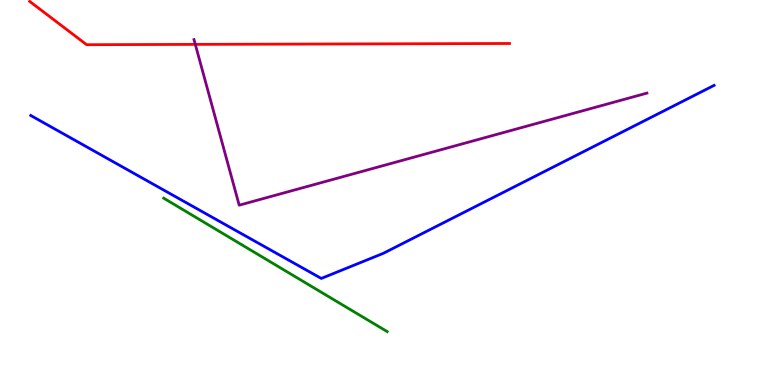[{'lines': ['blue', 'red'], 'intersections': []}, {'lines': ['green', 'red'], 'intersections': []}, {'lines': ['purple', 'red'], 'intersections': [{'x': 2.52, 'y': 8.85}]}, {'lines': ['blue', 'green'], 'intersections': []}, {'lines': ['blue', 'purple'], 'intersections': []}, {'lines': ['green', 'purple'], 'intersections': []}]